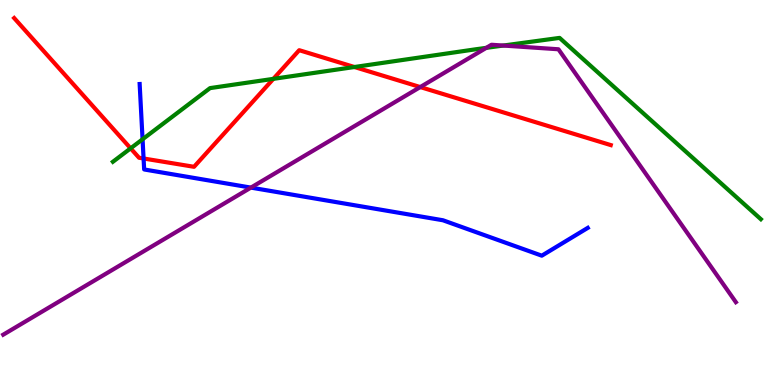[{'lines': ['blue', 'red'], 'intersections': [{'x': 1.85, 'y': 5.88}]}, {'lines': ['green', 'red'], 'intersections': [{'x': 1.69, 'y': 6.15}, {'x': 3.53, 'y': 7.95}, {'x': 4.57, 'y': 8.26}]}, {'lines': ['purple', 'red'], 'intersections': [{'x': 5.42, 'y': 7.74}]}, {'lines': ['blue', 'green'], 'intersections': [{'x': 1.84, 'y': 6.38}]}, {'lines': ['blue', 'purple'], 'intersections': [{'x': 3.24, 'y': 5.13}]}, {'lines': ['green', 'purple'], 'intersections': [{'x': 6.27, 'y': 8.76}, {'x': 6.49, 'y': 8.82}]}]